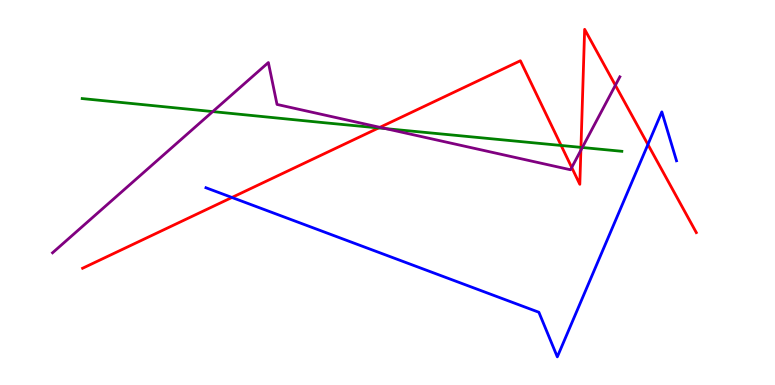[{'lines': ['blue', 'red'], 'intersections': [{'x': 2.99, 'y': 4.87}, {'x': 8.36, 'y': 6.25}]}, {'lines': ['green', 'red'], 'intersections': [{'x': 4.89, 'y': 6.68}, {'x': 7.24, 'y': 6.22}, {'x': 7.5, 'y': 6.17}]}, {'lines': ['purple', 'red'], 'intersections': [{'x': 4.9, 'y': 6.69}, {'x': 7.38, 'y': 5.65}, {'x': 7.5, 'y': 6.1}, {'x': 7.94, 'y': 7.79}]}, {'lines': ['blue', 'green'], 'intersections': []}, {'lines': ['blue', 'purple'], 'intersections': []}, {'lines': ['green', 'purple'], 'intersections': [{'x': 2.74, 'y': 7.1}, {'x': 4.98, 'y': 6.66}, {'x': 7.51, 'y': 6.17}]}]